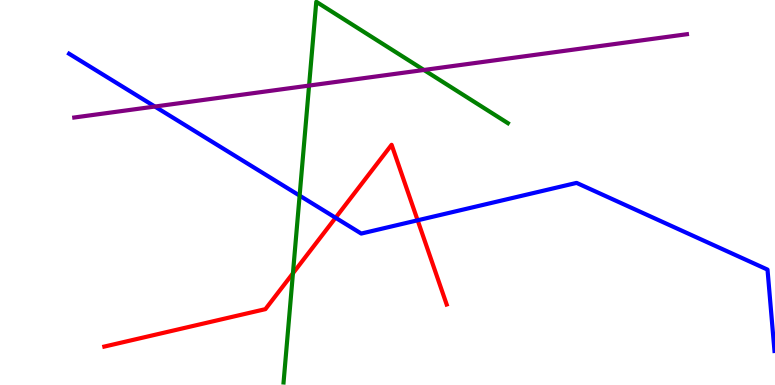[{'lines': ['blue', 'red'], 'intersections': [{'x': 4.33, 'y': 4.34}, {'x': 5.39, 'y': 4.28}]}, {'lines': ['green', 'red'], 'intersections': [{'x': 3.78, 'y': 2.9}]}, {'lines': ['purple', 'red'], 'intersections': []}, {'lines': ['blue', 'green'], 'intersections': [{'x': 3.87, 'y': 4.92}]}, {'lines': ['blue', 'purple'], 'intersections': [{'x': 2.0, 'y': 7.23}]}, {'lines': ['green', 'purple'], 'intersections': [{'x': 3.99, 'y': 7.78}, {'x': 5.47, 'y': 8.18}]}]